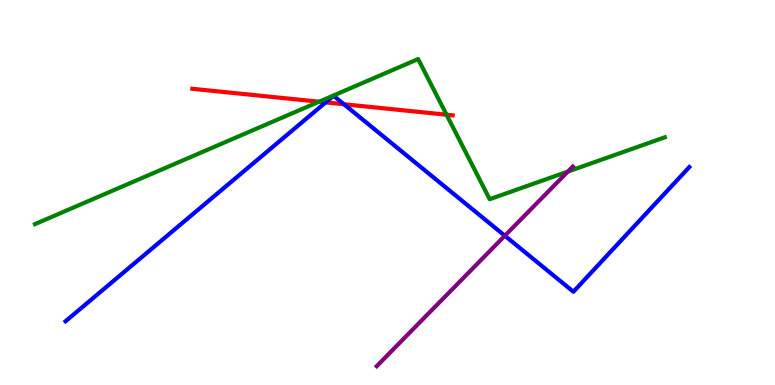[{'lines': ['blue', 'red'], 'intersections': [{'x': 4.2, 'y': 7.34}, {'x': 4.44, 'y': 7.29}]}, {'lines': ['green', 'red'], 'intersections': [{'x': 4.12, 'y': 7.36}, {'x': 5.76, 'y': 7.02}]}, {'lines': ['purple', 'red'], 'intersections': []}, {'lines': ['blue', 'green'], 'intersections': []}, {'lines': ['blue', 'purple'], 'intersections': [{'x': 6.51, 'y': 3.88}]}, {'lines': ['green', 'purple'], 'intersections': [{'x': 7.33, 'y': 5.54}]}]